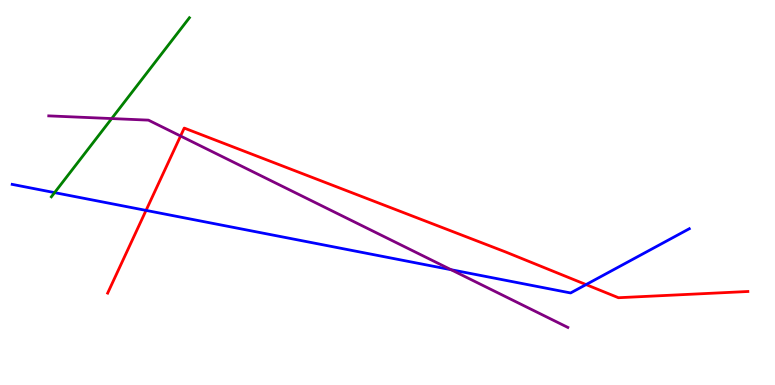[{'lines': ['blue', 'red'], 'intersections': [{'x': 1.88, 'y': 4.54}, {'x': 7.56, 'y': 2.61}]}, {'lines': ['green', 'red'], 'intersections': []}, {'lines': ['purple', 'red'], 'intersections': [{'x': 2.33, 'y': 6.47}]}, {'lines': ['blue', 'green'], 'intersections': [{'x': 0.704, 'y': 5.0}]}, {'lines': ['blue', 'purple'], 'intersections': [{'x': 5.82, 'y': 2.99}]}, {'lines': ['green', 'purple'], 'intersections': [{'x': 1.44, 'y': 6.92}]}]